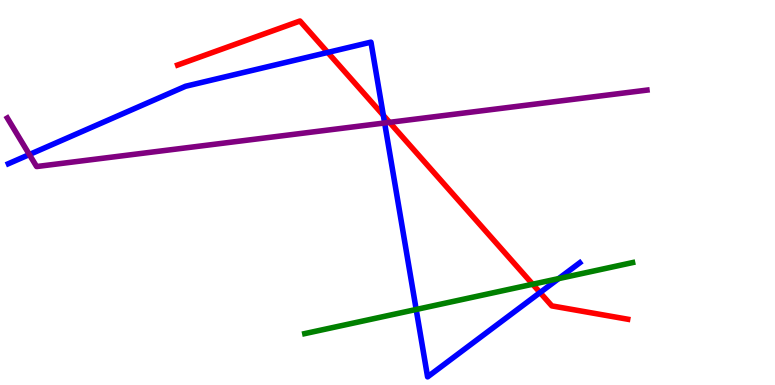[{'lines': ['blue', 'red'], 'intersections': [{'x': 4.23, 'y': 8.64}, {'x': 4.95, 'y': 7.0}, {'x': 6.97, 'y': 2.4}]}, {'lines': ['green', 'red'], 'intersections': [{'x': 6.87, 'y': 2.62}]}, {'lines': ['purple', 'red'], 'intersections': [{'x': 5.03, 'y': 6.82}]}, {'lines': ['blue', 'green'], 'intersections': [{'x': 5.37, 'y': 1.96}, {'x': 7.21, 'y': 2.76}]}, {'lines': ['blue', 'purple'], 'intersections': [{'x': 0.379, 'y': 5.99}, {'x': 4.96, 'y': 6.81}]}, {'lines': ['green', 'purple'], 'intersections': []}]